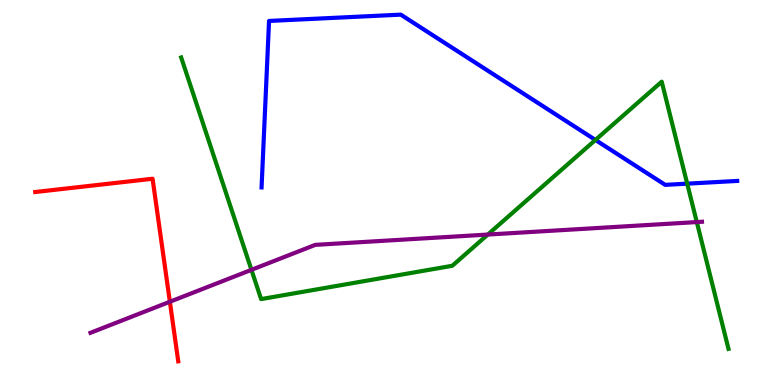[{'lines': ['blue', 'red'], 'intersections': []}, {'lines': ['green', 'red'], 'intersections': []}, {'lines': ['purple', 'red'], 'intersections': [{'x': 2.19, 'y': 2.16}]}, {'lines': ['blue', 'green'], 'intersections': [{'x': 7.68, 'y': 6.36}, {'x': 8.87, 'y': 5.23}]}, {'lines': ['blue', 'purple'], 'intersections': []}, {'lines': ['green', 'purple'], 'intersections': [{'x': 3.24, 'y': 2.99}, {'x': 6.29, 'y': 3.91}, {'x': 8.99, 'y': 4.23}]}]